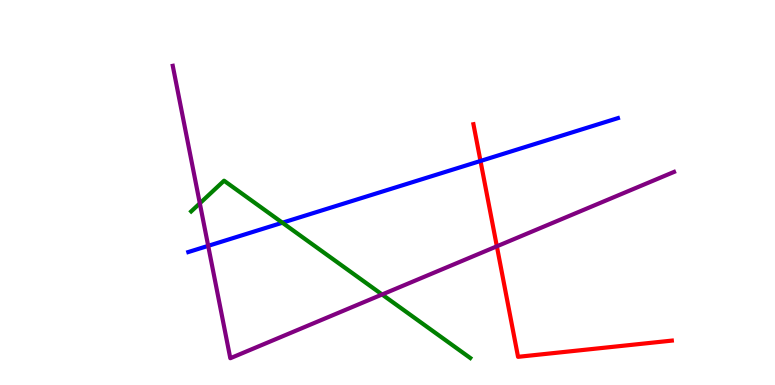[{'lines': ['blue', 'red'], 'intersections': [{'x': 6.2, 'y': 5.82}]}, {'lines': ['green', 'red'], 'intersections': []}, {'lines': ['purple', 'red'], 'intersections': [{'x': 6.41, 'y': 3.6}]}, {'lines': ['blue', 'green'], 'intersections': [{'x': 3.64, 'y': 4.22}]}, {'lines': ['blue', 'purple'], 'intersections': [{'x': 2.69, 'y': 3.61}]}, {'lines': ['green', 'purple'], 'intersections': [{'x': 2.58, 'y': 4.72}, {'x': 4.93, 'y': 2.35}]}]